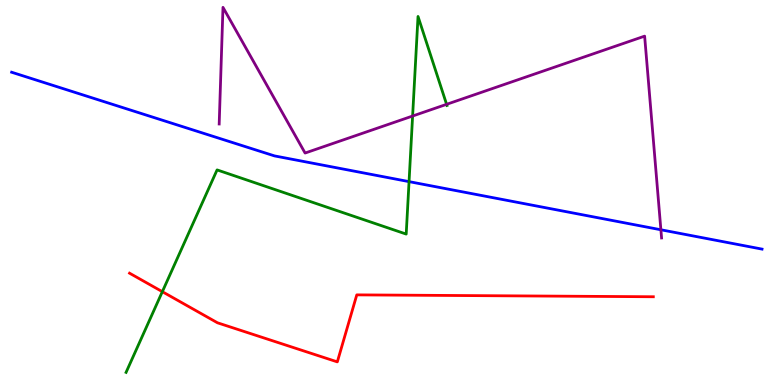[{'lines': ['blue', 'red'], 'intersections': []}, {'lines': ['green', 'red'], 'intersections': [{'x': 2.09, 'y': 2.42}]}, {'lines': ['purple', 'red'], 'intersections': []}, {'lines': ['blue', 'green'], 'intersections': [{'x': 5.28, 'y': 5.28}]}, {'lines': ['blue', 'purple'], 'intersections': [{'x': 8.53, 'y': 4.03}]}, {'lines': ['green', 'purple'], 'intersections': [{'x': 5.32, 'y': 6.99}, {'x': 5.76, 'y': 7.29}]}]